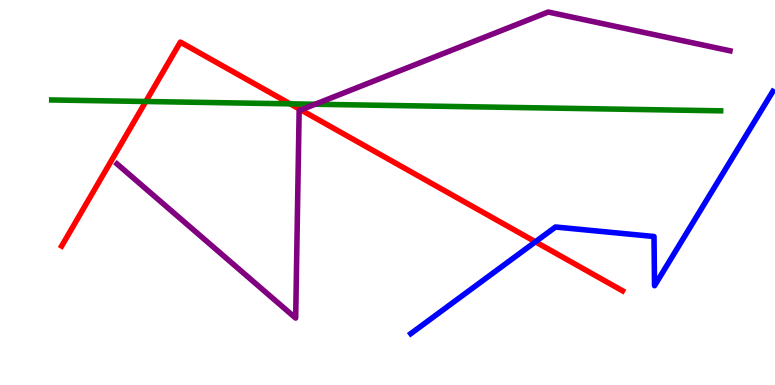[{'lines': ['blue', 'red'], 'intersections': [{'x': 6.91, 'y': 3.72}]}, {'lines': ['green', 'red'], 'intersections': [{'x': 1.88, 'y': 7.36}, {'x': 3.74, 'y': 7.3}]}, {'lines': ['purple', 'red'], 'intersections': [{'x': 3.88, 'y': 7.15}]}, {'lines': ['blue', 'green'], 'intersections': []}, {'lines': ['blue', 'purple'], 'intersections': []}, {'lines': ['green', 'purple'], 'intersections': [{'x': 4.07, 'y': 7.29}]}]